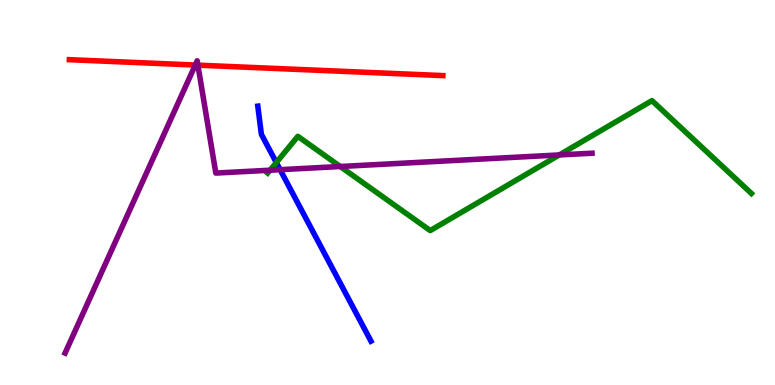[{'lines': ['blue', 'red'], 'intersections': []}, {'lines': ['green', 'red'], 'intersections': []}, {'lines': ['purple', 'red'], 'intersections': [{'x': 2.52, 'y': 8.31}, {'x': 2.55, 'y': 8.31}]}, {'lines': ['blue', 'green'], 'intersections': [{'x': 3.57, 'y': 5.78}]}, {'lines': ['blue', 'purple'], 'intersections': [{'x': 3.61, 'y': 5.59}]}, {'lines': ['green', 'purple'], 'intersections': [{'x': 3.48, 'y': 5.58}, {'x': 4.39, 'y': 5.68}, {'x': 7.22, 'y': 5.98}]}]